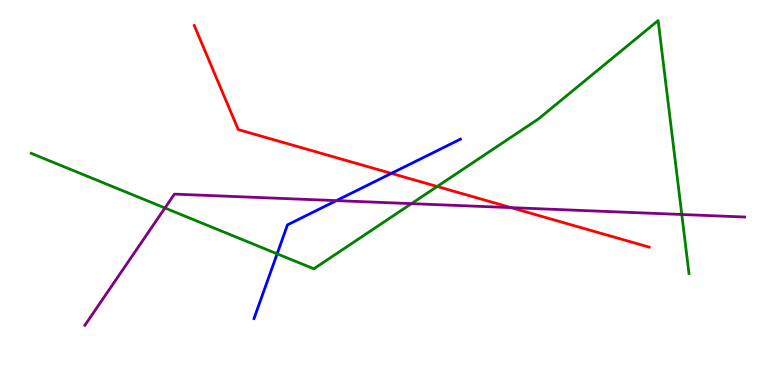[{'lines': ['blue', 'red'], 'intersections': [{'x': 5.05, 'y': 5.5}]}, {'lines': ['green', 'red'], 'intersections': [{'x': 5.64, 'y': 5.16}]}, {'lines': ['purple', 'red'], 'intersections': [{'x': 6.6, 'y': 4.61}]}, {'lines': ['blue', 'green'], 'intersections': [{'x': 3.58, 'y': 3.41}]}, {'lines': ['blue', 'purple'], 'intersections': [{'x': 4.34, 'y': 4.79}]}, {'lines': ['green', 'purple'], 'intersections': [{'x': 2.13, 'y': 4.6}, {'x': 5.31, 'y': 4.71}, {'x': 8.8, 'y': 4.43}]}]